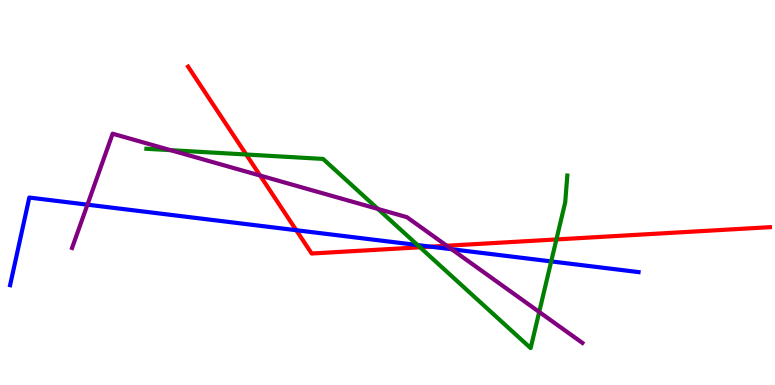[{'lines': ['blue', 'red'], 'intersections': [{'x': 3.82, 'y': 4.02}, {'x': 5.56, 'y': 3.59}]}, {'lines': ['green', 'red'], 'intersections': [{'x': 3.18, 'y': 5.99}, {'x': 5.42, 'y': 3.58}, {'x': 7.18, 'y': 3.78}]}, {'lines': ['purple', 'red'], 'intersections': [{'x': 3.36, 'y': 5.44}, {'x': 5.76, 'y': 3.62}]}, {'lines': ['blue', 'green'], 'intersections': [{'x': 5.39, 'y': 3.63}, {'x': 7.11, 'y': 3.21}]}, {'lines': ['blue', 'purple'], 'intersections': [{'x': 1.13, 'y': 4.68}, {'x': 5.83, 'y': 3.53}]}, {'lines': ['green', 'purple'], 'intersections': [{'x': 2.2, 'y': 6.1}, {'x': 4.88, 'y': 4.57}, {'x': 6.96, 'y': 1.9}]}]